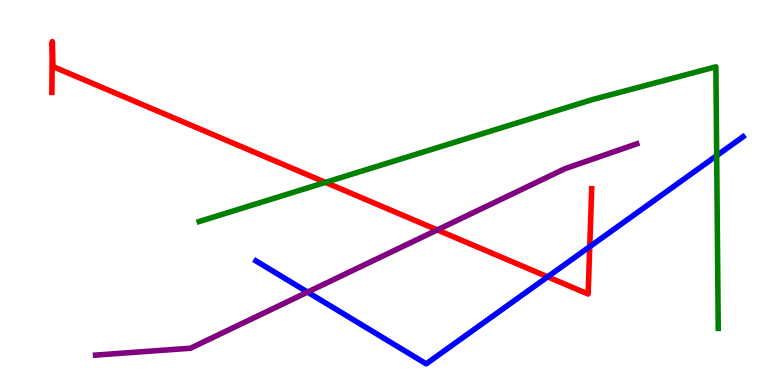[{'lines': ['blue', 'red'], 'intersections': [{'x': 7.07, 'y': 2.81}, {'x': 7.61, 'y': 3.59}]}, {'lines': ['green', 'red'], 'intersections': [{'x': 4.2, 'y': 5.26}]}, {'lines': ['purple', 'red'], 'intersections': [{'x': 5.64, 'y': 4.03}]}, {'lines': ['blue', 'green'], 'intersections': [{'x': 9.25, 'y': 5.96}]}, {'lines': ['blue', 'purple'], 'intersections': [{'x': 3.97, 'y': 2.41}]}, {'lines': ['green', 'purple'], 'intersections': []}]